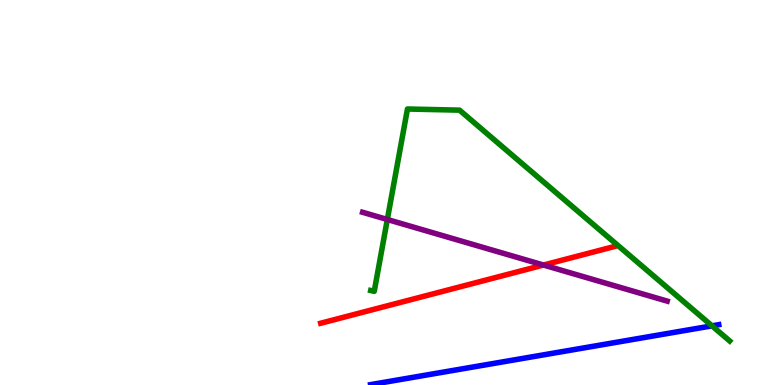[{'lines': ['blue', 'red'], 'intersections': []}, {'lines': ['green', 'red'], 'intersections': []}, {'lines': ['purple', 'red'], 'intersections': [{'x': 7.01, 'y': 3.12}]}, {'lines': ['blue', 'green'], 'intersections': [{'x': 9.19, 'y': 1.54}]}, {'lines': ['blue', 'purple'], 'intersections': []}, {'lines': ['green', 'purple'], 'intersections': [{'x': 5.0, 'y': 4.3}]}]